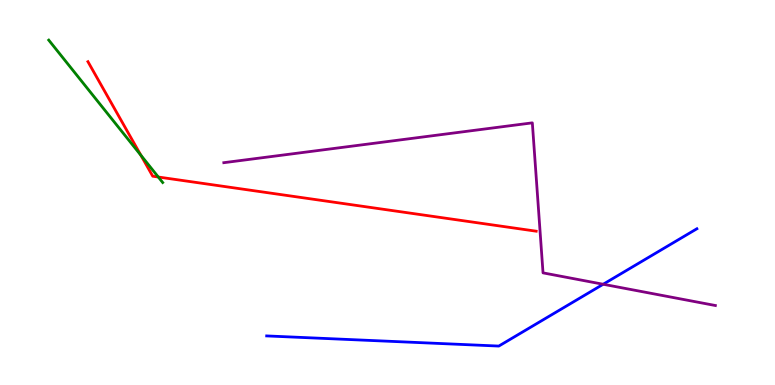[{'lines': ['blue', 'red'], 'intersections': []}, {'lines': ['green', 'red'], 'intersections': [{'x': 1.82, 'y': 5.97}, {'x': 2.04, 'y': 5.4}]}, {'lines': ['purple', 'red'], 'intersections': []}, {'lines': ['blue', 'green'], 'intersections': []}, {'lines': ['blue', 'purple'], 'intersections': [{'x': 7.78, 'y': 2.62}]}, {'lines': ['green', 'purple'], 'intersections': []}]